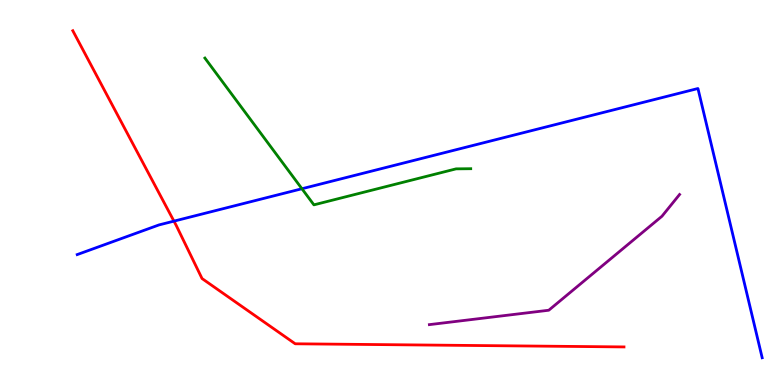[{'lines': ['blue', 'red'], 'intersections': [{'x': 2.24, 'y': 4.26}]}, {'lines': ['green', 'red'], 'intersections': []}, {'lines': ['purple', 'red'], 'intersections': []}, {'lines': ['blue', 'green'], 'intersections': [{'x': 3.9, 'y': 5.1}]}, {'lines': ['blue', 'purple'], 'intersections': []}, {'lines': ['green', 'purple'], 'intersections': []}]